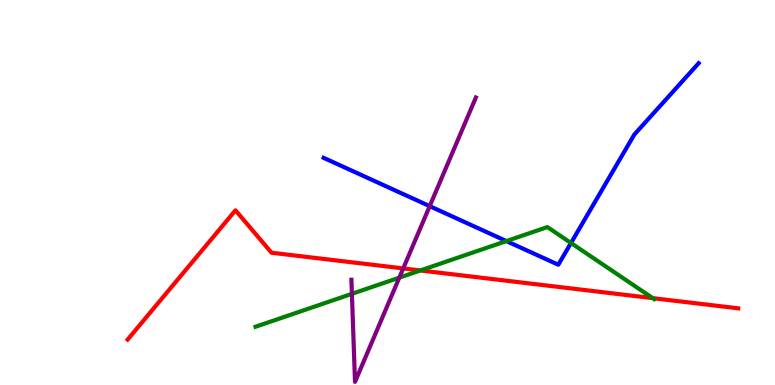[{'lines': ['blue', 'red'], 'intersections': []}, {'lines': ['green', 'red'], 'intersections': [{'x': 5.42, 'y': 2.98}, {'x': 8.42, 'y': 2.26}]}, {'lines': ['purple', 'red'], 'intersections': [{'x': 5.2, 'y': 3.03}]}, {'lines': ['blue', 'green'], 'intersections': [{'x': 6.53, 'y': 3.74}, {'x': 7.37, 'y': 3.69}]}, {'lines': ['blue', 'purple'], 'intersections': [{'x': 5.54, 'y': 4.65}]}, {'lines': ['green', 'purple'], 'intersections': [{'x': 4.54, 'y': 2.37}, {'x': 5.15, 'y': 2.79}]}]